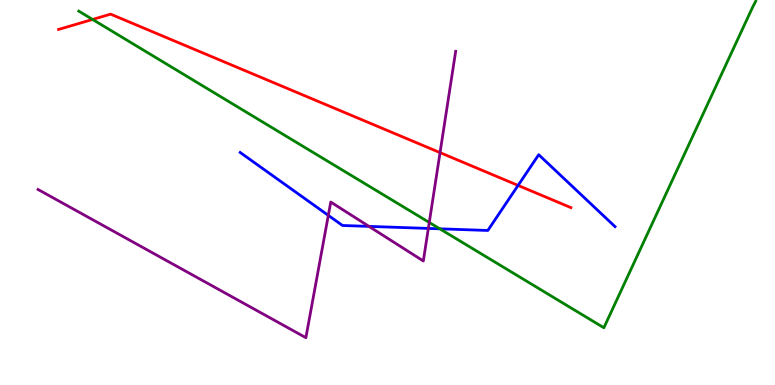[{'lines': ['blue', 'red'], 'intersections': [{'x': 6.68, 'y': 5.18}]}, {'lines': ['green', 'red'], 'intersections': [{'x': 1.19, 'y': 9.49}]}, {'lines': ['purple', 'red'], 'intersections': [{'x': 5.68, 'y': 6.04}]}, {'lines': ['blue', 'green'], 'intersections': [{'x': 5.67, 'y': 4.06}]}, {'lines': ['blue', 'purple'], 'intersections': [{'x': 4.24, 'y': 4.41}, {'x': 4.76, 'y': 4.12}, {'x': 5.53, 'y': 4.07}]}, {'lines': ['green', 'purple'], 'intersections': [{'x': 5.54, 'y': 4.22}]}]